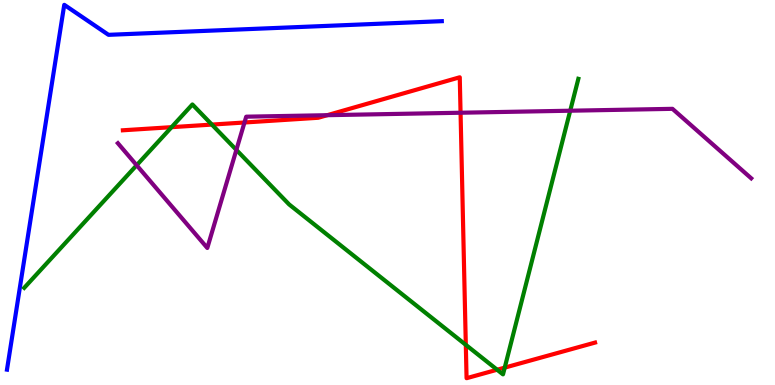[{'lines': ['blue', 'red'], 'intersections': []}, {'lines': ['green', 'red'], 'intersections': [{'x': 2.21, 'y': 6.7}, {'x': 2.73, 'y': 6.76}, {'x': 6.01, 'y': 1.04}, {'x': 6.41, 'y': 0.397}, {'x': 6.51, 'y': 0.451}]}, {'lines': ['purple', 'red'], 'intersections': [{'x': 3.15, 'y': 6.82}, {'x': 4.22, 'y': 7.01}, {'x': 5.94, 'y': 7.07}]}, {'lines': ['blue', 'green'], 'intersections': []}, {'lines': ['blue', 'purple'], 'intersections': []}, {'lines': ['green', 'purple'], 'intersections': [{'x': 1.76, 'y': 5.71}, {'x': 3.05, 'y': 6.11}, {'x': 7.36, 'y': 7.12}]}]